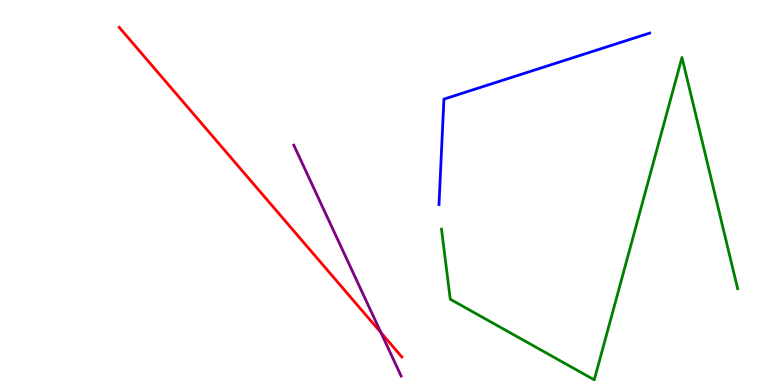[{'lines': ['blue', 'red'], 'intersections': []}, {'lines': ['green', 'red'], 'intersections': []}, {'lines': ['purple', 'red'], 'intersections': [{'x': 4.92, 'y': 1.36}]}, {'lines': ['blue', 'green'], 'intersections': []}, {'lines': ['blue', 'purple'], 'intersections': []}, {'lines': ['green', 'purple'], 'intersections': []}]